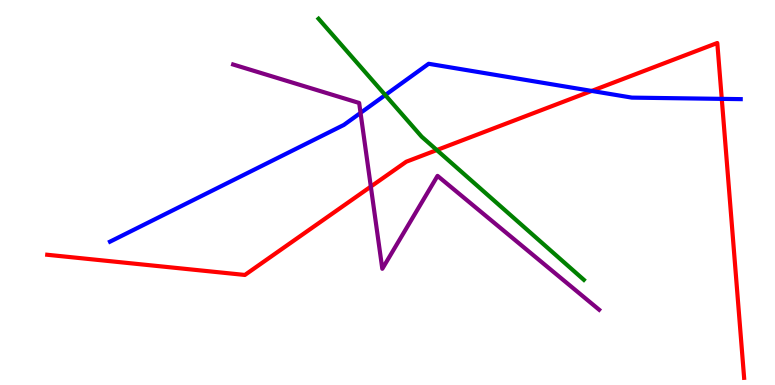[{'lines': ['blue', 'red'], 'intersections': [{'x': 7.63, 'y': 7.64}, {'x': 9.31, 'y': 7.43}]}, {'lines': ['green', 'red'], 'intersections': [{'x': 5.64, 'y': 6.1}]}, {'lines': ['purple', 'red'], 'intersections': [{'x': 4.78, 'y': 5.15}]}, {'lines': ['blue', 'green'], 'intersections': [{'x': 4.97, 'y': 7.53}]}, {'lines': ['blue', 'purple'], 'intersections': [{'x': 4.65, 'y': 7.07}]}, {'lines': ['green', 'purple'], 'intersections': []}]